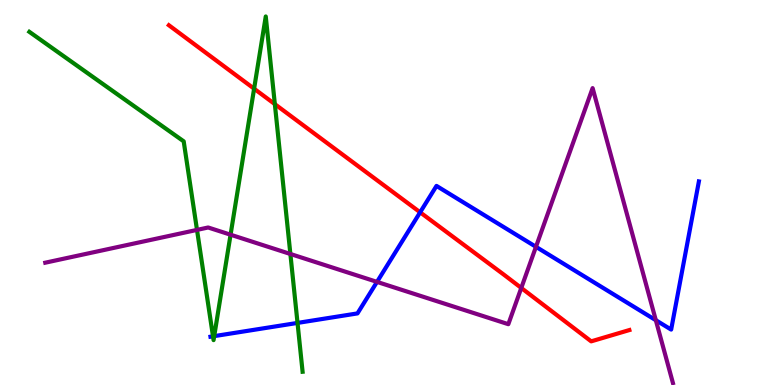[{'lines': ['blue', 'red'], 'intersections': [{'x': 5.42, 'y': 4.49}]}, {'lines': ['green', 'red'], 'intersections': [{'x': 3.28, 'y': 7.7}, {'x': 3.55, 'y': 7.3}]}, {'lines': ['purple', 'red'], 'intersections': [{'x': 6.73, 'y': 2.52}]}, {'lines': ['blue', 'green'], 'intersections': [{'x': 2.75, 'y': 1.26}, {'x': 2.76, 'y': 1.27}, {'x': 3.84, 'y': 1.61}]}, {'lines': ['blue', 'purple'], 'intersections': [{'x': 4.86, 'y': 2.68}, {'x': 6.92, 'y': 3.59}, {'x': 8.46, 'y': 1.68}]}, {'lines': ['green', 'purple'], 'intersections': [{'x': 2.54, 'y': 4.03}, {'x': 2.98, 'y': 3.9}, {'x': 3.75, 'y': 3.4}]}]